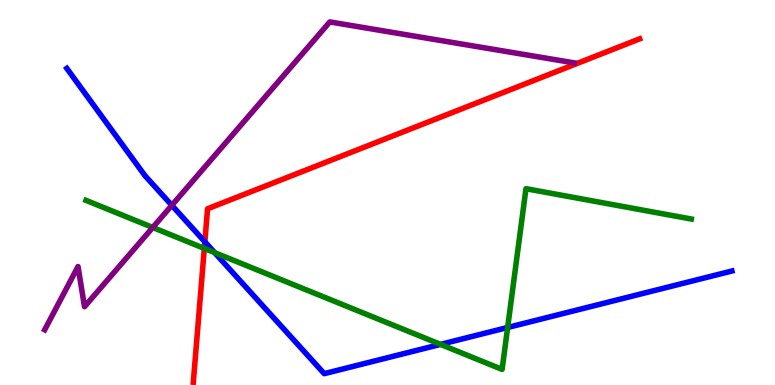[{'lines': ['blue', 'red'], 'intersections': [{'x': 2.64, 'y': 3.72}]}, {'lines': ['green', 'red'], 'intersections': [{'x': 2.64, 'y': 3.55}]}, {'lines': ['purple', 'red'], 'intersections': []}, {'lines': ['blue', 'green'], 'intersections': [{'x': 2.77, 'y': 3.44}, {'x': 5.68, 'y': 1.05}, {'x': 6.55, 'y': 1.49}]}, {'lines': ['blue', 'purple'], 'intersections': [{'x': 2.22, 'y': 4.67}]}, {'lines': ['green', 'purple'], 'intersections': [{'x': 1.97, 'y': 4.09}]}]